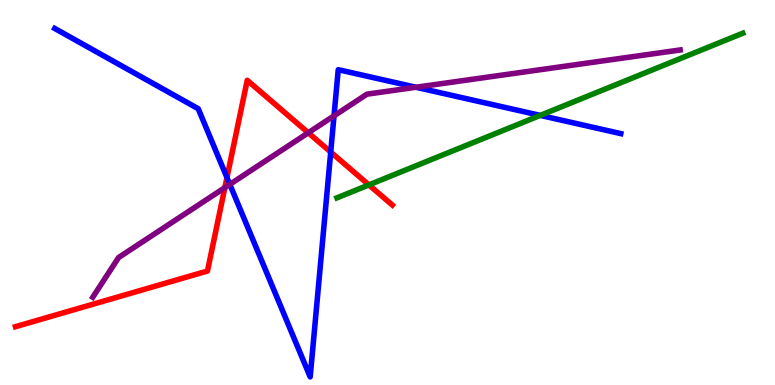[{'lines': ['blue', 'red'], 'intersections': [{'x': 2.93, 'y': 5.39}, {'x': 4.27, 'y': 6.05}]}, {'lines': ['green', 'red'], 'intersections': [{'x': 4.76, 'y': 5.2}]}, {'lines': ['purple', 'red'], 'intersections': [{'x': 2.9, 'y': 5.13}, {'x': 3.98, 'y': 6.55}]}, {'lines': ['blue', 'green'], 'intersections': [{'x': 6.97, 'y': 7.0}]}, {'lines': ['blue', 'purple'], 'intersections': [{'x': 2.97, 'y': 5.21}, {'x': 4.31, 'y': 6.99}, {'x': 5.37, 'y': 7.73}]}, {'lines': ['green', 'purple'], 'intersections': []}]